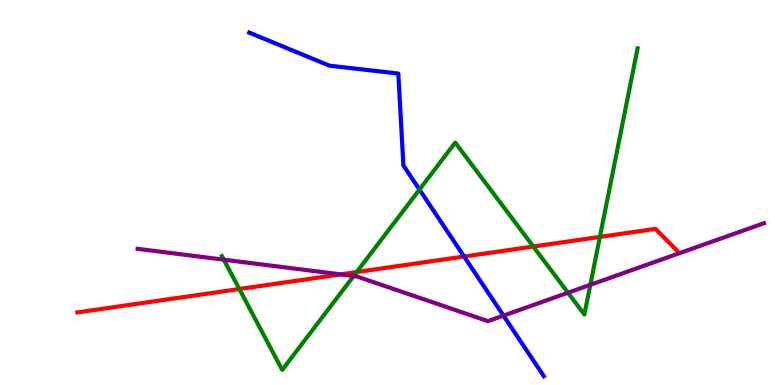[{'lines': ['blue', 'red'], 'intersections': [{'x': 5.99, 'y': 3.34}]}, {'lines': ['green', 'red'], 'intersections': [{'x': 3.09, 'y': 2.49}, {'x': 4.6, 'y': 2.93}, {'x': 6.88, 'y': 3.6}, {'x': 7.74, 'y': 3.85}]}, {'lines': ['purple', 'red'], 'intersections': [{'x': 4.39, 'y': 2.87}]}, {'lines': ['blue', 'green'], 'intersections': [{'x': 5.41, 'y': 5.08}]}, {'lines': ['blue', 'purple'], 'intersections': [{'x': 6.5, 'y': 1.8}]}, {'lines': ['green', 'purple'], 'intersections': [{'x': 2.89, 'y': 3.26}, {'x': 4.56, 'y': 2.83}, {'x': 7.33, 'y': 2.4}, {'x': 7.62, 'y': 2.6}]}]